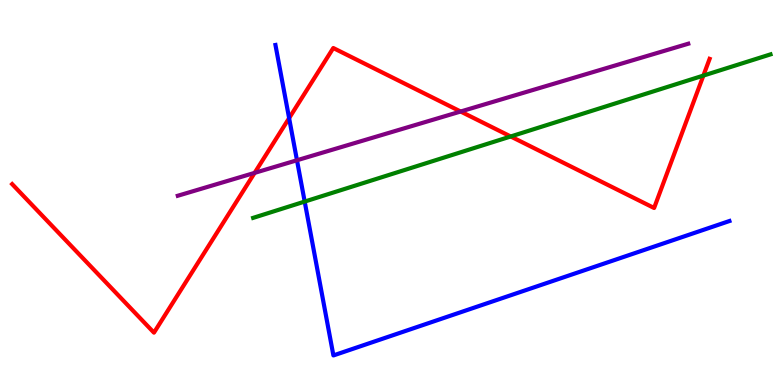[{'lines': ['blue', 'red'], 'intersections': [{'x': 3.73, 'y': 6.93}]}, {'lines': ['green', 'red'], 'intersections': [{'x': 6.59, 'y': 6.46}, {'x': 9.08, 'y': 8.04}]}, {'lines': ['purple', 'red'], 'intersections': [{'x': 3.29, 'y': 5.51}, {'x': 5.94, 'y': 7.1}]}, {'lines': ['blue', 'green'], 'intersections': [{'x': 3.93, 'y': 4.76}]}, {'lines': ['blue', 'purple'], 'intersections': [{'x': 3.83, 'y': 5.84}]}, {'lines': ['green', 'purple'], 'intersections': []}]